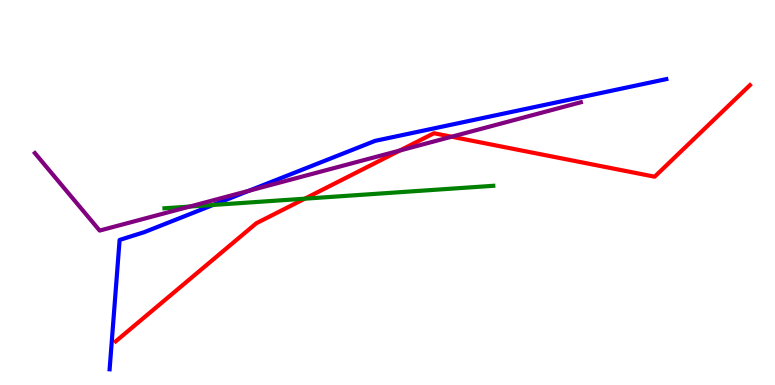[{'lines': ['blue', 'red'], 'intersections': []}, {'lines': ['green', 'red'], 'intersections': [{'x': 3.93, 'y': 4.84}]}, {'lines': ['purple', 'red'], 'intersections': [{'x': 5.16, 'y': 6.09}, {'x': 5.83, 'y': 6.45}]}, {'lines': ['blue', 'green'], 'intersections': [{'x': 2.75, 'y': 4.68}]}, {'lines': ['blue', 'purple'], 'intersections': [{'x': 3.21, 'y': 5.04}]}, {'lines': ['green', 'purple'], 'intersections': [{'x': 2.45, 'y': 4.63}]}]